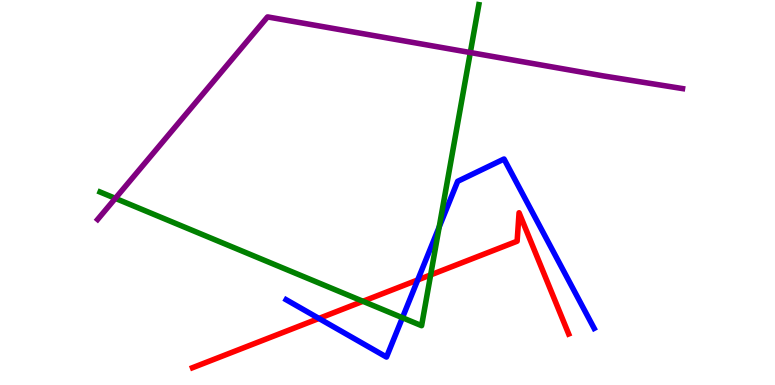[{'lines': ['blue', 'red'], 'intersections': [{'x': 4.12, 'y': 1.73}, {'x': 5.39, 'y': 2.73}]}, {'lines': ['green', 'red'], 'intersections': [{'x': 4.68, 'y': 2.17}, {'x': 5.56, 'y': 2.86}]}, {'lines': ['purple', 'red'], 'intersections': []}, {'lines': ['blue', 'green'], 'intersections': [{'x': 5.19, 'y': 1.75}, {'x': 5.67, 'y': 4.11}]}, {'lines': ['blue', 'purple'], 'intersections': []}, {'lines': ['green', 'purple'], 'intersections': [{'x': 1.49, 'y': 4.85}, {'x': 6.07, 'y': 8.64}]}]